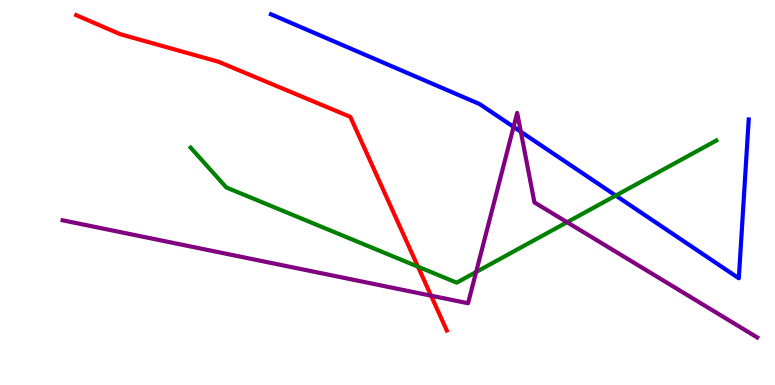[{'lines': ['blue', 'red'], 'intersections': []}, {'lines': ['green', 'red'], 'intersections': [{'x': 5.39, 'y': 3.07}]}, {'lines': ['purple', 'red'], 'intersections': [{'x': 5.56, 'y': 2.32}]}, {'lines': ['blue', 'green'], 'intersections': [{'x': 7.95, 'y': 4.92}]}, {'lines': ['blue', 'purple'], 'intersections': [{'x': 6.63, 'y': 6.7}, {'x': 6.72, 'y': 6.58}]}, {'lines': ['green', 'purple'], 'intersections': [{'x': 6.14, 'y': 2.93}, {'x': 7.32, 'y': 4.23}]}]